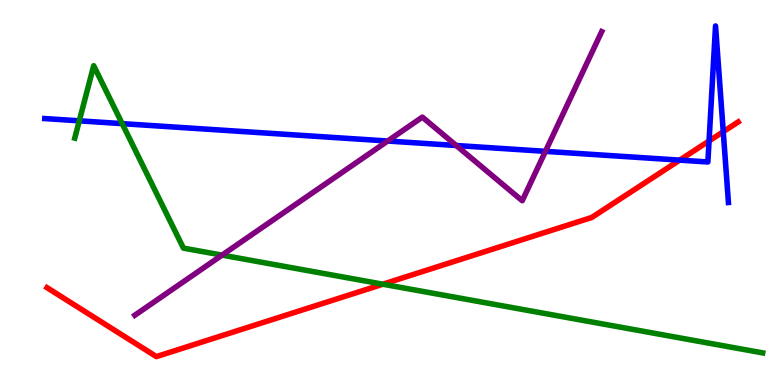[{'lines': ['blue', 'red'], 'intersections': [{'x': 8.77, 'y': 5.84}, {'x': 9.15, 'y': 6.34}, {'x': 9.33, 'y': 6.58}]}, {'lines': ['green', 'red'], 'intersections': [{'x': 4.94, 'y': 2.62}]}, {'lines': ['purple', 'red'], 'intersections': []}, {'lines': ['blue', 'green'], 'intersections': [{'x': 1.02, 'y': 6.86}, {'x': 1.58, 'y': 6.79}]}, {'lines': ['blue', 'purple'], 'intersections': [{'x': 5.0, 'y': 6.34}, {'x': 5.89, 'y': 6.22}, {'x': 7.04, 'y': 6.07}]}, {'lines': ['green', 'purple'], 'intersections': [{'x': 2.87, 'y': 3.37}]}]